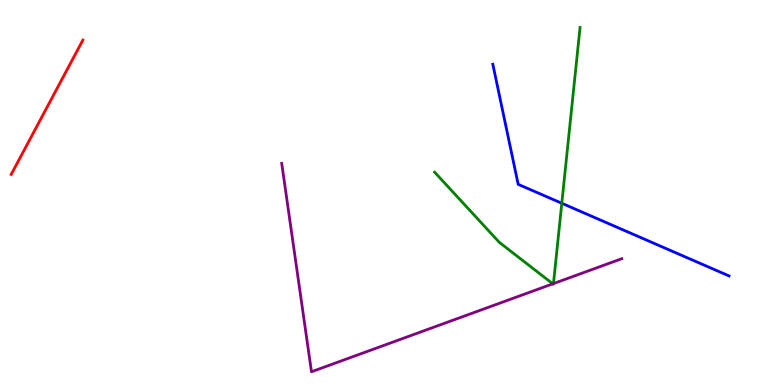[{'lines': ['blue', 'red'], 'intersections': []}, {'lines': ['green', 'red'], 'intersections': []}, {'lines': ['purple', 'red'], 'intersections': []}, {'lines': ['blue', 'green'], 'intersections': [{'x': 7.25, 'y': 4.72}]}, {'lines': ['blue', 'purple'], 'intersections': []}, {'lines': ['green', 'purple'], 'intersections': [{'x': 7.13, 'y': 2.63}, {'x': 7.14, 'y': 2.63}]}]